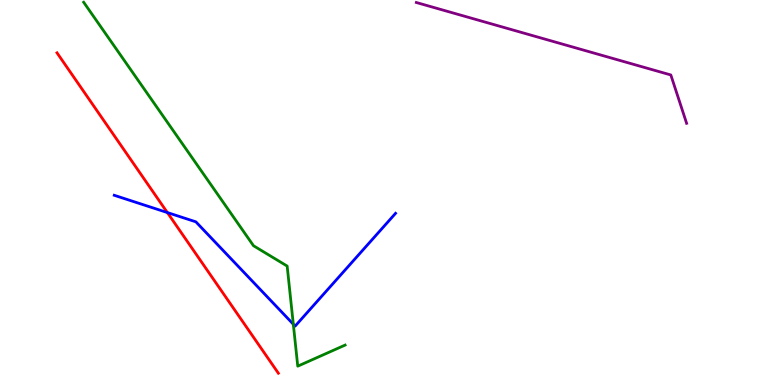[{'lines': ['blue', 'red'], 'intersections': [{'x': 2.16, 'y': 4.48}]}, {'lines': ['green', 'red'], 'intersections': []}, {'lines': ['purple', 'red'], 'intersections': []}, {'lines': ['blue', 'green'], 'intersections': [{'x': 3.78, 'y': 1.58}]}, {'lines': ['blue', 'purple'], 'intersections': []}, {'lines': ['green', 'purple'], 'intersections': []}]